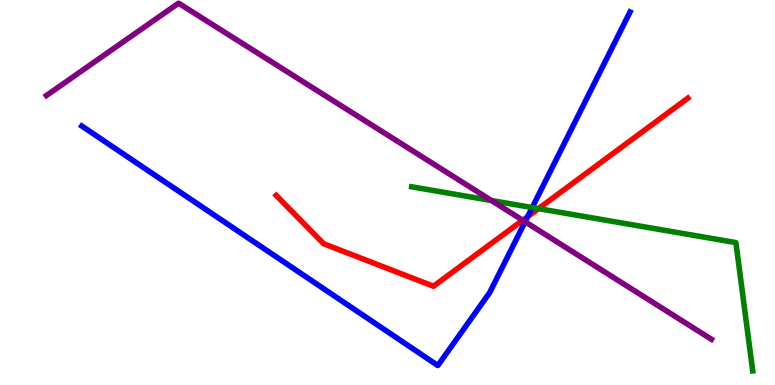[{'lines': ['blue', 'red'], 'intersections': [{'x': 6.81, 'y': 4.38}]}, {'lines': ['green', 'red'], 'intersections': [{'x': 6.95, 'y': 4.58}]}, {'lines': ['purple', 'red'], 'intersections': [{'x': 6.74, 'y': 4.28}]}, {'lines': ['blue', 'green'], 'intersections': [{'x': 6.87, 'y': 4.61}]}, {'lines': ['blue', 'purple'], 'intersections': [{'x': 6.78, 'y': 4.24}]}, {'lines': ['green', 'purple'], 'intersections': [{'x': 6.34, 'y': 4.79}]}]